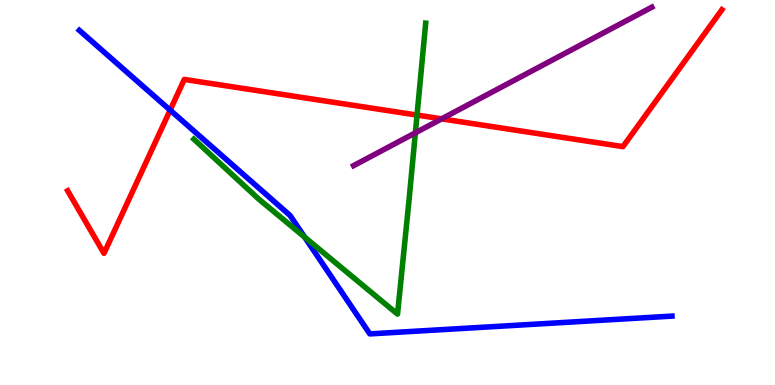[{'lines': ['blue', 'red'], 'intersections': [{'x': 2.2, 'y': 7.14}]}, {'lines': ['green', 'red'], 'intersections': [{'x': 5.38, 'y': 7.01}]}, {'lines': ['purple', 'red'], 'intersections': [{'x': 5.7, 'y': 6.91}]}, {'lines': ['blue', 'green'], 'intersections': [{'x': 3.93, 'y': 3.84}]}, {'lines': ['blue', 'purple'], 'intersections': []}, {'lines': ['green', 'purple'], 'intersections': [{'x': 5.36, 'y': 6.55}]}]